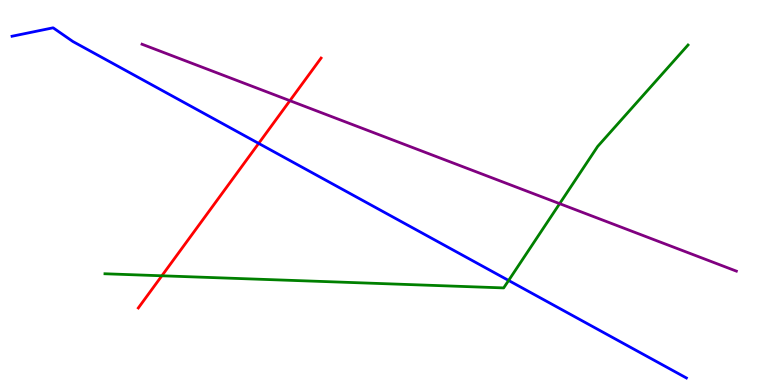[{'lines': ['blue', 'red'], 'intersections': [{'x': 3.34, 'y': 6.28}]}, {'lines': ['green', 'red'], 'intersections': [{'x': 2.09, 'y': 2.84}]}, {'lines': ['purple', 'red'], 'intersections': [{'x': 3.74, 'y': 7.38}]}, {'lines': ['blue', 'green'], 'intersections': [{'x': 6.56, 'y': 2.72}]}, {'lines': ['blue', 'purple'], 'intersections': []}, {'lines': ['green', 'purple'], 'intersections': [{'x': 7.22, 'y': 4.71}]}]